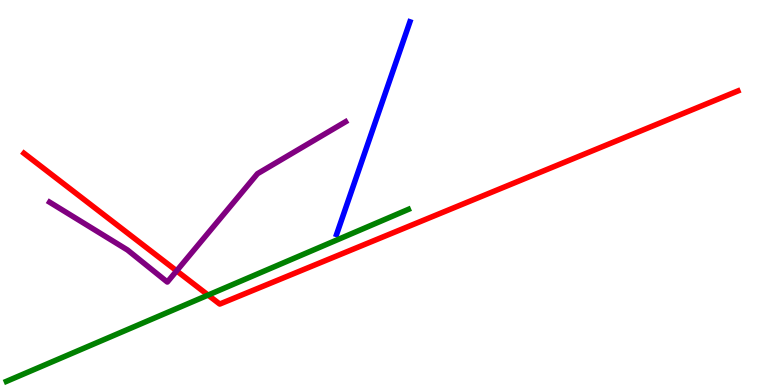[{'lines': ['blue', 'red'], 'intersections': []}, {'lines': ['green', 'red'], 'intersections': [{'x': 2.69, 'y': 2.34}]}, {'lines': ['purple', 'red'], 'intersections': [{'x': 2.28, 'y': 2.97}]}, {'lines': ['blue', 'green'], 'intersections': []}, {'lines': ['blue', 'purple'], 'intersections': []}, {'lines': ['green', 'purple'], 'intersections': []}]